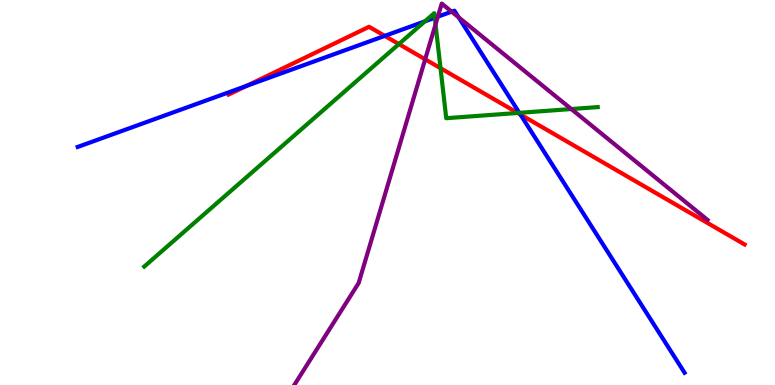[{'lines': ['blue', 'red'], 'intersections': [{'x': 3.18, 'y': 7.77}, {'x': 4.96, 'y': 9.07}, {'x': 6.72, 'y': 7.03}]}, {'lines': ['green', 'red'], 'intersections': [{'x': 5.15, 'y': 8.86}, {'x': 5.68, 'y': 8.23}, {'x': 6.68, 'y': 7.07}]}, {'lines': ['purple', 'red'], 'intersections': [{'x': 5.49, 'y': 8.46}]}, {'lines': ['blue', 'green'], 'intersections': [{'x': 5.48, 'y': 9.45}, {'x': 5.61, 'y': 9.54}, {'x': 6.7, 'y': 7.07}]}, {'lines': ['blue', 'purple'], 'intersections': [{'x': 5.65, 'y': 9.57}, {'x': 5.83, 'y': 9.7}, {'x': 5.92, 'y': 9.55}]}, {'lines': ['green', 'purple'], 'intersections': [{'x': 5.62, 'y': 9.37}, {'x': 7.37, 'y': 7.17}]}]